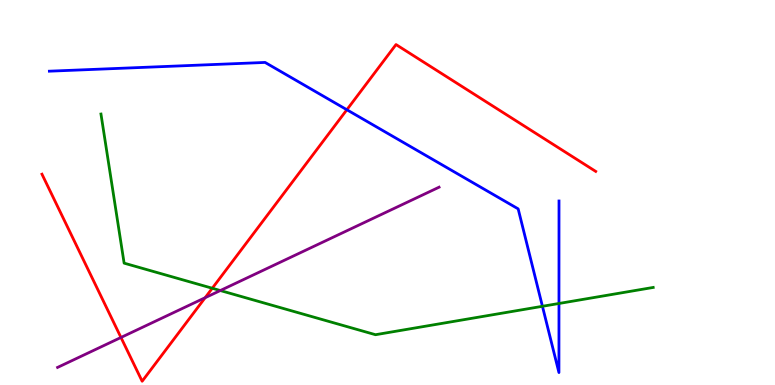[{'lines': ['blue', 'red'], 'intersections': [{'x': 4.48, 'y': 7.15}]}, {'lines': ['green', 'red'], 'intersections': [{'x': 2.74, 'y': 2.51}]}, {'lines': ['purple', 'red'], 'intersections': [{'x': 1.56, 'y': 1.23}, {'x': 2.65, 'y': 2.27}]}, {'lines': ['blue', 'green'], 'intersections': [{'x': 7.0, 'y': 2.04}, {'x': 7.21, 'y': 2.12}]}, {'lines': ['blue', 'purple'], 'intersections': []}, {'lines': ['green', 'purple'], 'intersections': [{'x': 2.84, 'y': 2.45}]}]